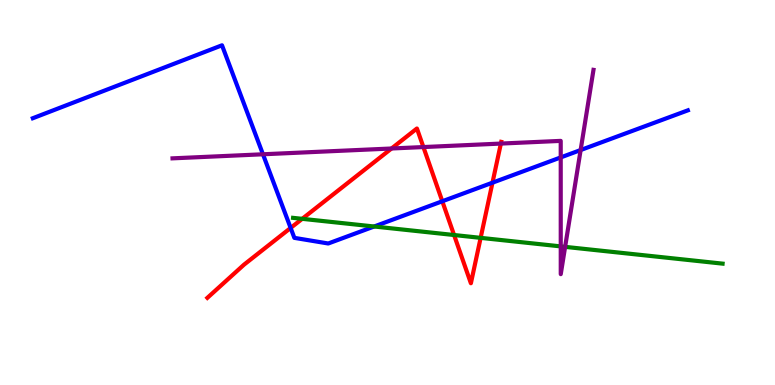[{'lines': ['blue', 'red'], 'intersections': [{'x': 3.75, 'y': 4.08}, {'x': 5.71, 'y': 4.77}, {'x': 6.35, 'y': 5.25}]}, {'lines': ['green', 'red'], 'intersections': [{'x': 3.9, 'y': 4.32}, {'x': 5.86, 'y': 3.9}, {'x': 6.2, 'y': 3.82}]}, {'lines': ['purple', 'red'], 'intersections': [{'x': 5.05, 'y': 6.14}, {'x': 5.46, 'y': 6.18}, {'x': 6.46, 'y': 6.27}]}, {'lines': ['blue', 'green'], 'intersections': [{'x': 4.83, 'y': 4.12}]}, {'lines': ['blue', 'purple'], 'intersections': [{'x': 3.39, 'y': 5.99}, {'x': 7.24, 'y': 5.91}, {'x': 7.49, 'y': 6.1}]}, {'lines': ['green', 'purple'], 'intersections': [{'x': 7.24, 'y': 3.6}, {'x': 7.29, 'y': 3.59}]}]